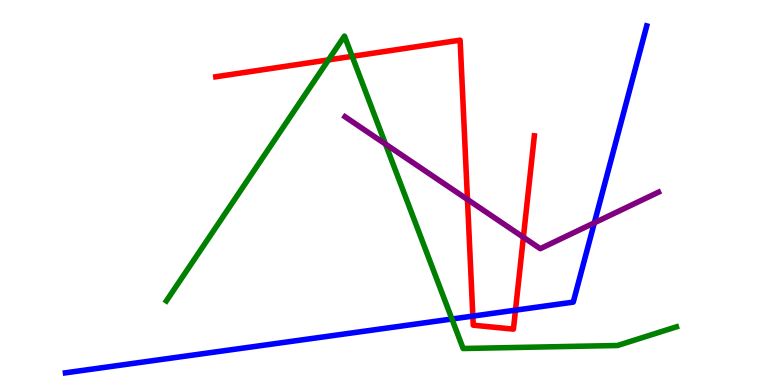[{'lines': ['blue', 'red'], 'intersections': [{'x': 6.1, 'y': 1.79}, {'x': 6.65, 'y': 1.94}]}, {'lines': ['green', 'red'], 'intersections': [{'x': 4.24, 'y': 8.44}, {'x': 4.54, 'y': 8.54}]}, {'lines': ['purple', 'red'], 'intersections': [{'x': 6.03, 'y': 4.82}, {'x': 6.75, 'y': 3.84}]}, {'lines': ['blue', 'green'], 'intersections': [{'x': 5.83, 'y': 1.71}]}, {'lines': ['blue', 'purple'], 'intersections': [{'x': 7.67, 'y': 4.21}]}, {'lines': ['green', 'purple'], 'intersections': [{'x': 4.97, 'y': 6.26}]}]